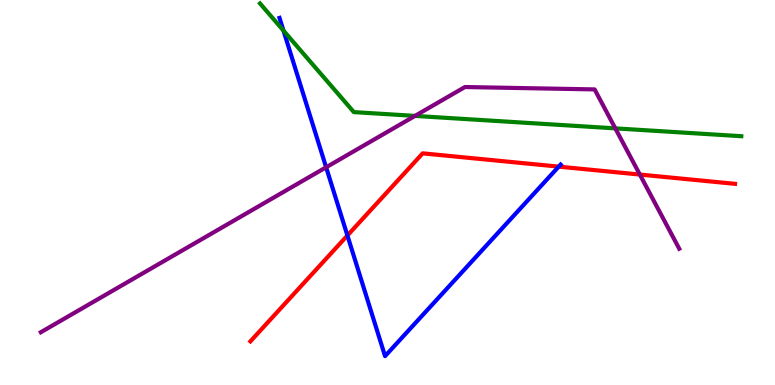[{'lines': ['blue', 'red'], 'intersections': [{'x': 4.48, 'y': 3.88}, {'x': 7.21, 'y': 5.67}]}, {'lines': ['green', 'red'], 'intersections': []}, {'lines': ['purple', 'red'], 'intersections': [{'x': 8.26, 'y': 5.47}]}, {'lines': ['blue', 'green'], 'intersections': [{'x': 3.66, 'y': 9.2}]}, {'lines': ['blue', 'purple'], 'intersections': [{'x': 4.21, 'y': 5.65}]}, {'lines': ['green', 'purple'], 'intersections': [{'x': 5.35, 'y': 6.99}, {'x': 7.94, 'y': 6.67}]}]